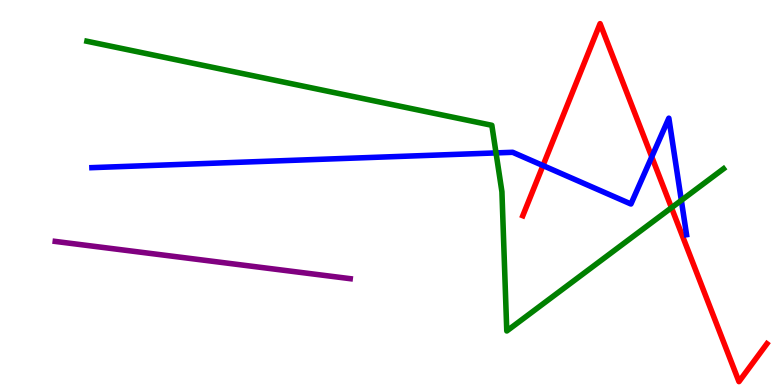[{'lines': ['blue', 'red'], 'intersections': [{'x': 7.01, 'y': 5.7}, {'x': 8.41, 'y': 5.93}]}, {'lines': ['green', 'red'], 'intersections': [{'x': 8.66, 'y': 4.6}]}, {'lines': ['purple', 'red'], 'intersections': []}, {'lines': ['blue', 'green'], 'intersections': [{'x': 6.4, 'y': 6.03}, {'x': 8.79, 'y': 4.8}]}, {'lines': ['blue', 'purple'], 'intersections': []}, {'lines': ['green', 'purple'], 'intersections': []}]